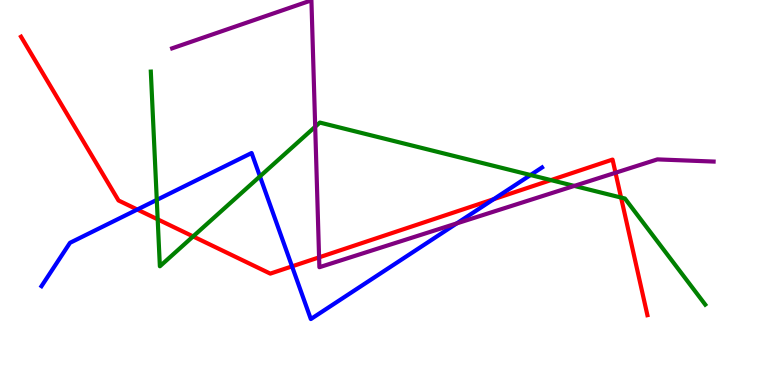[{'lines': ['blue', 'red'], 'intersections': [{'x': 1.77, 'y': 4.56}, {'x': 3.77, 'y': 3.08}, {'x': 6.37, 'y': 4.83}]}, {'lines': ['green', 'red'], 'intersections': [{'x': 2.03, 'y': 4.3}, {'x': 2.49, 'y': 3.86}, {'x': 7.11, 'y': 5.32}, {'x': 8.01, 'y': 4.87}]}, {'lines': ['purple', 'red'], 'intersections': [{'x': 4.12, 'y': 3.32}, {'x': 7.94, 'y': 5.51}]}, {'lines': ['blue', 'green'], 'intersections': [{'x': 2.02, 'y': 4.81}, {'x': 3.35, 'y': 5.42}, {'x': 6.85, 'y': 5.45}]}, {'lines': ['blue', 'purple'], 'intersections': [{'x': 5.89, 'y': 4.2}]}, {'lines': ['green', 'purple'], 'intersections': [{'x': 4.07, 'y': 6.71}, {'x': 7.41, 'y': 5.17}]}]